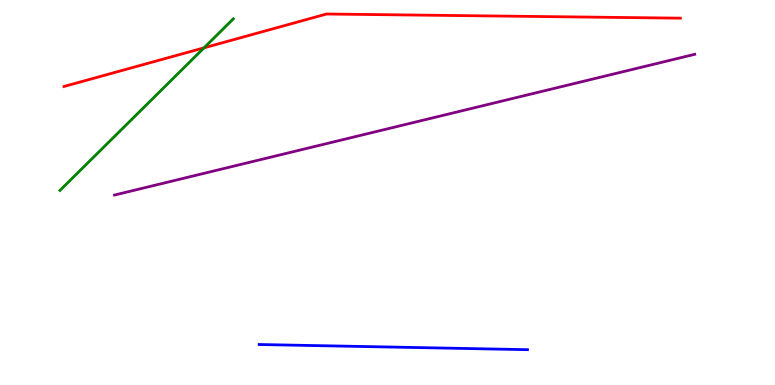[{'lines': ['blue', 'red'], 'intersections': []}, {'lines': ['green', 'red'], 'intersections': [{'x': 2.63, 'y': 8.76}]}, {'lines': ['purple', 'red'], 'intersections': []}, {'lines': ['blue', 'green'], 'intersections': []}, {'lines': ['blue', 'purple'], 'intersections': []}, {'lines': ['green', 'purple'], 'intersections': []}]